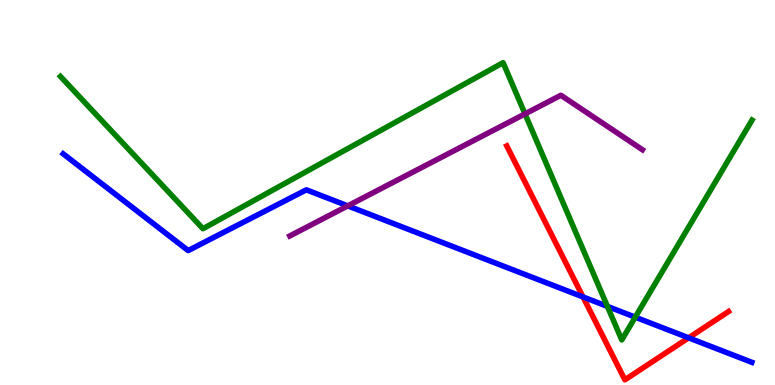[{'lines': ['blue', 'red'], 'intersections': [{'x': 7.52, 'y': 2.29}, {'x': 8.89, 'y': 1.23}]}, {'lines': ['green', 'red'], 'intersections': []}, {'lines': ['purple', 'red'], 'intersections': []}, {'lines': ['blue', 'green'], 'intersections': [{'x': 7.84, 'y': 2.04}, {'x': 8.2, 'y': 1.76}]}, {'lines': ['blue', 'purple'], 'intersections': [{'x': 4.49, 'y': 4.65}]}, {'lines': ['green', 'purple'], 'intersections': [{'x': 6.77, 'y': 7.04}]}]